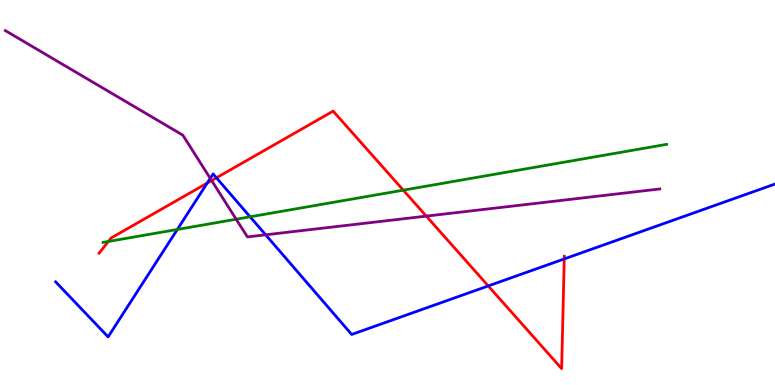[{'lines': ['blue', 'red'], 'intersections': [{'x': 2.67, 'y': 5.25}, {'x': 2.79, 'y': 5.38}, {'x': 6.3, 'y': 2.57}, {'x': 7.28, 'y': 3.27}]}, {'lines': ['green', 'red'], 'intersections': [{'x': 1.4, 'y': 3.73}, {'x': 5.2, 'y': 5.06}]}, {'lines': ['purple', 'red'], 'intersections': [{'x': 2.73, 'y': 5.31}, {'x': 5.5, 'y': 4.39}]}, {'lines': ['blue', 'green'], 'intersections': [{'x': 2.29, 'y': 4.04}, {'x': 3.23, 'y': 4.37}]}, {'lines': ['blue', 'purple'], 'intersections': [{'x': 2.71, 'y': 5.37}, {'x': 3.43, 'y': 3.9}]}, {'lines': ['green', 'purple'], 'intersections': [{'x': 3.05, 'y': 4.31}]}]